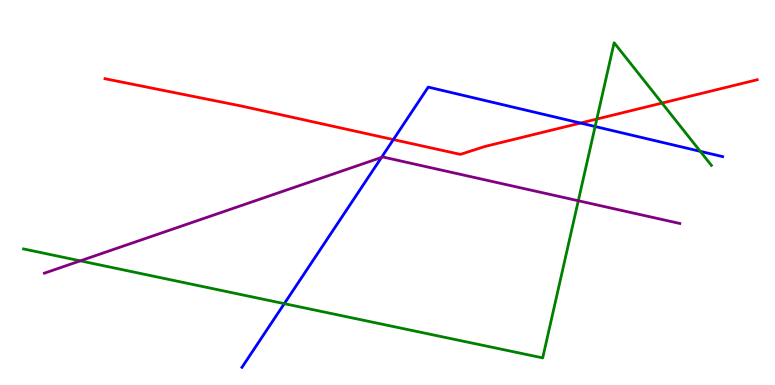[{'lines': ['blue', 'red'], 'intersections': [{'x': 5.08, 'y': 6.37}, {'x': 7.49, 'y': 6.8}]}, {'lines': ['green', 'red'], 'intersections': [{'x': 7.7, 'y': 6.91}, {'x': 8.54, 'y': 7.32}]}, {'lines': ['purple', 'red'], 'intersections': []}, {'lines': ['blue', 'green'], 'intersections': [{'x': 3.67, 'y': 2.11}, {'x': 7.68, 'y': 6.71}, {'x': 9.04, 'y': 6.07}]}, {'lines': ['blue', 'purple'], 'intersections': [{'x': 4.92, 'y': 5.91}]}, {'lines': ['green', 'purple'], 'intersections': [{'x': 1.04, 'y': 3.22}, {'x': 7.46, 'y': 4.79}]}]